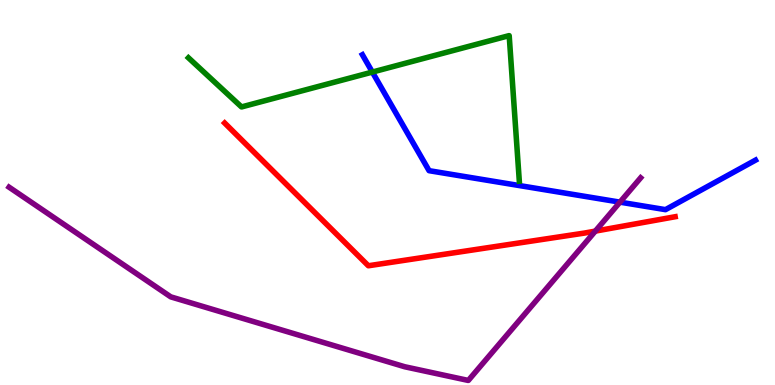[{'lines': ['blue', 'red'], 'intersections': []}, {'lines': ['green', 'red'], 'intersections': []}, {'lines': ['purple', 'red'], 'intersections': [{'x': 7.68, 'y': 4.0}]}, {'lines': ['blue', 'green'], 'intersections': [{'x': 4.8, 'y': 8.13}]}, {'lines': ['blue', 'purple'], 'intersections': [{'x': 8.0, 'y': 4.75}]}, {'lines': ['green', 'purple'], 'intersections': []}]